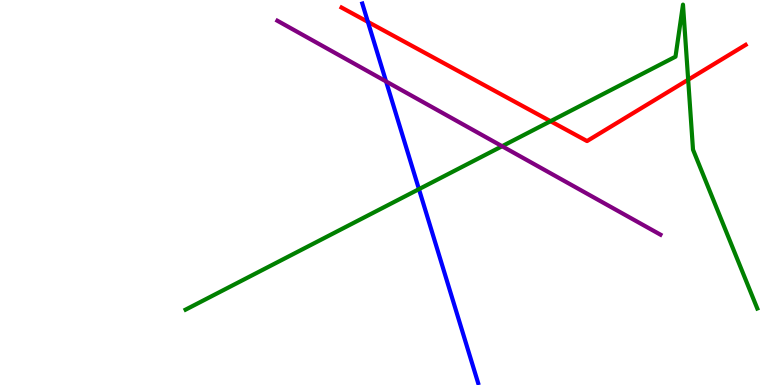[{'lines': ['blue', 'red'], 'intersections': [{'x': 4.75, 'y': 9.43}]}, {'lines': ['green', 'red'], 'intersections': [{'x': 7.1, 'y': 6.85}, {'x': 8.88, 'y': 7.93}]}, {'lines': ['purple', 'red'], 'intersections': []}, {'lines': ['blue', 'green'], 'intersections': [{'x': 5.41, 'y': 5.09}]}, {'lines': ['blue', 'purple'], 'intersections': [{'x': 4.98, 'y': 7.88}]}, {'lines': ['green', 'purple'], 'intersections': [{'x': 6.48, 'y': 6.2}]}]